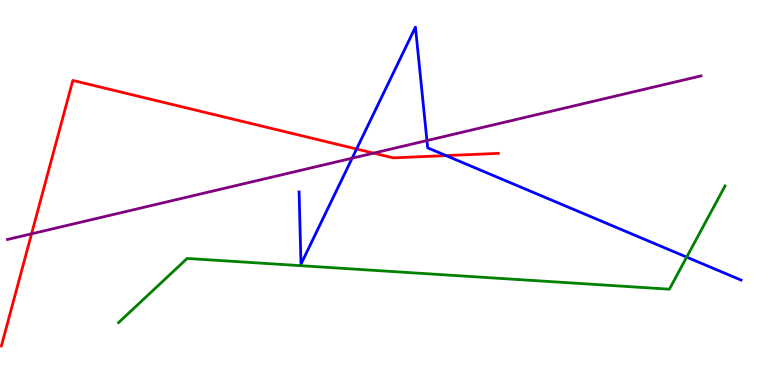[{'lines': ['blue', 'red'], 'intersections': [{'x': 4.6, 'y': 6.13}, {'x': 5.76, 'y': 5.96}]}, {'lines': ['green', 'red'], 'intersections': []}, {'lines': ['purple', 'red'], 'intersections': [{'x': 0.407, 'y': 3.93}, {'x': 4.82, 'y': 6.02}]}, {'lines': ['blue', 'green'], 'intersections': [{'x': 8.86, 'y': 3.32}]}, {'lines': ['blue', 'purple'], 'intersections': [{'x': 4.54, 'y': 5.89}, {'x': 5.51, 'y': 6.35}]}, {'lines': ['green', 'purple'], 'intersections': []}]